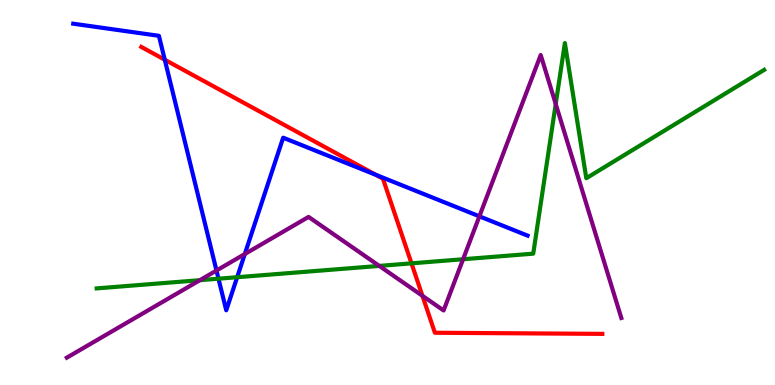[{'lines': ['blue', 'red'], 'intersections': [{'x': 2.13, 'y': 8.45}, {'x': 4.85, 'y': 5.46}]}, {'lines': ['green', 'red'], 'intersections': [{'x': 5.31, 'y': 3.16}]}, {'lines': ['purple', 'red'], 'intersections': [{'x': 5.45, 'y': 2.32}]}, {'lines': ['blue', 'green'], 'intersections': [{'x': 2.82, 'y': 2.76}, {'x': 3.06, 'y': 2.8}]}, {'lines': ['blue', 'purple'], 'intersections': [{'x': 2.79, 'y': 2.97}, {'x': 3.16, 'y': 3.4}, {'x': 6.19, 'y': 4.38}]}, {'lines': ['green', 'purple'], 'intersections': [{'x': 2.58, 'y': 2.72}, {'x': 4.89, 'y': 3.09}, {'x': 5.98, 'y': 3.27}, {'x': 7.17, 'y': 7.3}]}]